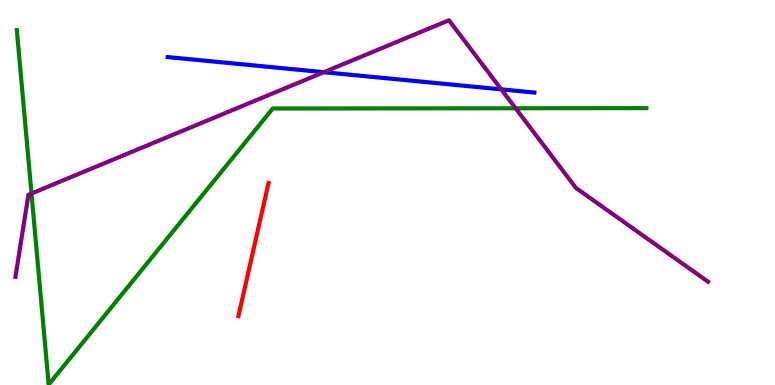[{'lines': ['blue', 'red'], 'intersections': []}, {'lines': ['green', 'red'], 'intersections': []}, {'lines': ['purple', 'red'], 'intersections': []}, {'lines': ['blue', 'green'], 'intersections': []}, {'lines': ['blue', 'purple'], 'intersections': [{'x': 4.18, 'y': 8.12}, {'x': 6.47, 'y': 7.68}]}, {'lines': ['green', 'purple'], 'intersections': [{'x': 0.406, 'y': 4.97}, {'x': 6.65, 'y': 7.19}]}]